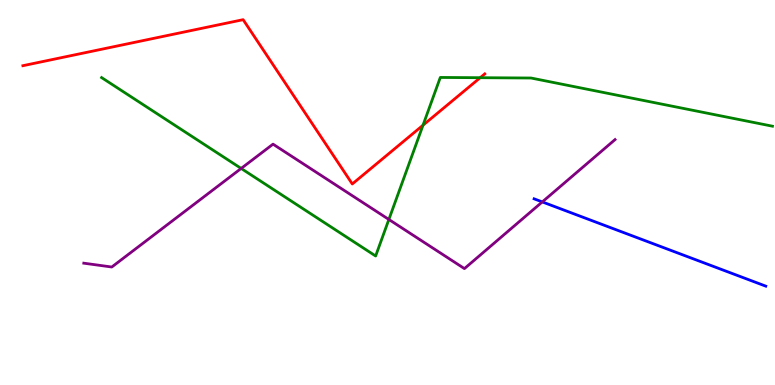[{'lines': ['blue', 'red'], 'intersections': []}, {'lines': ['green', 'red'], 'intersections': [{'x': 5.46, 'y': 6.75}, {'x': 6.2, 'y': 7.98}]}, {'lines': ['purple', 'red'], 'intersections': []}, {'lines': ['blue', 'green'], 'intersections': []}, {'lines': ['blue', 'purple'], 'intersections': [{'x': 7.0, 'y': 4.76}]}, {'lines': ['green', 'purple'], 'intersections': [{'x': 3.11, 'y': 5.62}, {'x': 5.02, 'y': 4.3}]}]